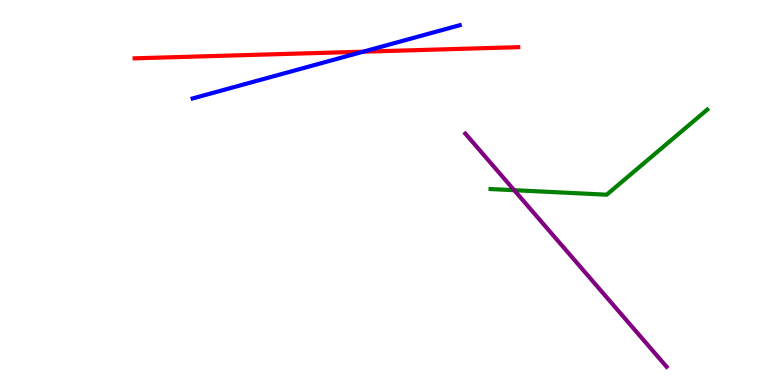[{'lines': ['blue', 'red'], 'intersections': [{'x': 4.69, 'y': 8.66}]}, {'lines': ['green', 'red'], 'intersections': []}, {'lines': ['purple', 'red'], 'intersections': []}, {'lines': ['blue', 'green'], 'intersections': []}, {'lines': ['blue', 'purple'], 'intersections': []}, {'lines': ['green', 'purple'], 'intersections': [{'x': 6.63, 'y': 5.06}]}]